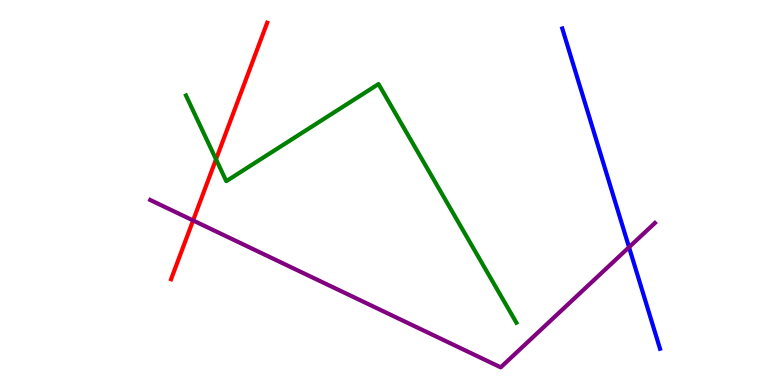[{'lines': ['blue', 'red'], 'intersections': []}, {'lines': ['green', 'red'], 'intersections': [{'x': 2.79, 'y': 5.86}]}, {'lines': ['purple', 'red'], 'intersections': [{'x': 2.49, 'y': 4.27}]}, {'lines': ['blue', 'green'], 'intersections': []}, {'lines': ['blue', 'purple'], 'intersections': [{'x': 8.12, 'y': 3.58}]}, {'lines': ['green', 'purple'], 'intersections': []}]